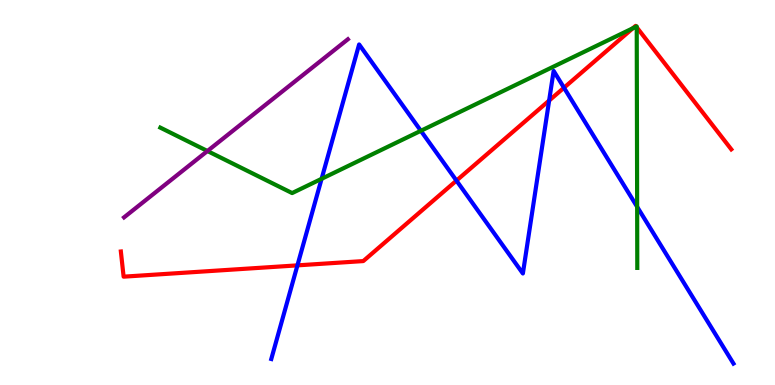[{'lines': ['blue', 'red'], 'intersections': [{'x': 3.84, 'y': 3.11}, {'x': 5.89, 'y': 5.31}, {'x': 7.09, 'y': 7.39}, {'x': 7.28, 'y': 7.72}]}, {'lines': ['green', 'red'], 'intersections': [{'x': 8.17, 'y': 9.27}, {'x': 8.21, 'y': 9.31}, {'x': 8.22, 'y': 9.29}]}, {'lines': ['purple', 'red'], 'intersections': []}, {'lines': ['blue', 'green'], 'intersections': [{'x': 4.15, 'y': 5.36}, {'x': 5.43, 'y': 6.6}, {'x': 8.22, 'y': 4.63}]}, {'lines': ['blue', 'purple'], 'intersections': []}, {'lines': ['green', 'purple'], 'intersections': [{'x': 2.68, 'y': 6.08}]}]